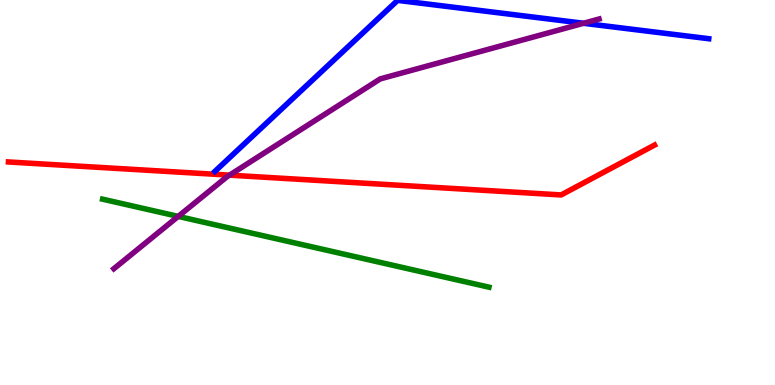[{'lines': ['blue', 'red'], 'intersections': []}, {'lines': ['green', 'red'], 'intersections': []}, {'lines': ['purple', 'red'], 'intersections': [{'x': 2.96, 'y': 5.45}]}, {'lines': ['blue', 'green'], 'intersections': []}, {'lines': ['blue', 'purple'], 'intersections': [{'x': 7.53, 'y': 9.4}]}, {'lines': ['green', 'purple'], 'intersections': [{'x': 2.3, 'y': 4.38}]}]